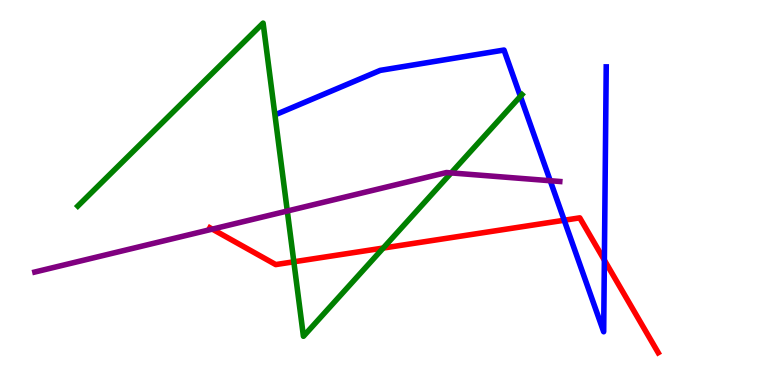[{'lines': ['blue', 'red'], 'intersections': [{'x': 7.28, 'y': 4.28}, {'x': 7.8, 'y': 3.24}]}, {'lines': ['green', 'red'], 'intersections': [{'x': 3.79, 'y': 3.2}, {'x': 4.94, 'y': 3.56}]}, {'lines': ['purple', 'red'], 'intersections': [{'x': 2.74, 'y': 4.05}]}, {'lines': ['blue', 'green'], 'intersections': [{'x': 6.71, 'y': 7.5}]}, {'lines': ['blue', 'purple'], 'intersections': [{'x': 7.1, 'y': 5.31}]}, {'lines': ['green', 'purple'], 'intersections': [{'x': 3.71, 'y': 4.52}, {'x': 5.82, 'y': 5.51}]}]